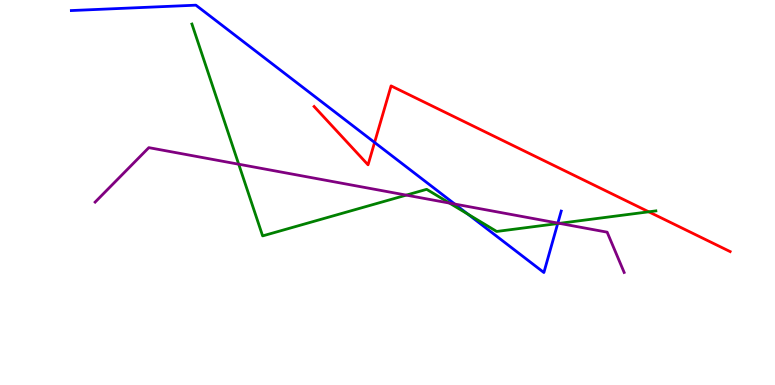[{'lines': ['blue', 'red'], 'intersections': [{'x': 4.83, 'y': 6.3}]}, {'lines': ['green', 'red'], 'intersections': [{'x': 8.37, 'y': 4.5}]}, {'lines': ['purple', 'red'], 'intersections': []}, {'lines': ['blue', 'green'], 'intersections': [{'x': 6.04, 'y': 4.44}, {'x': 7.2, 'y': 4.19}]}, {'lines': ['blue', 'purple'], 'intersections': [{'x': 5.87, 'y': 4.7}, {'x': 7.2, 'y': 4.21}]}, {'lines': ['green', 'purple'], 'intersections': [{'x': 3.08, 'y': 5.73}, {'x': 5.24, 'y': 4.93}, {'x': 5.8, 'y': 4.72}, {'x': 7.22, 'y': 4.2}]}]